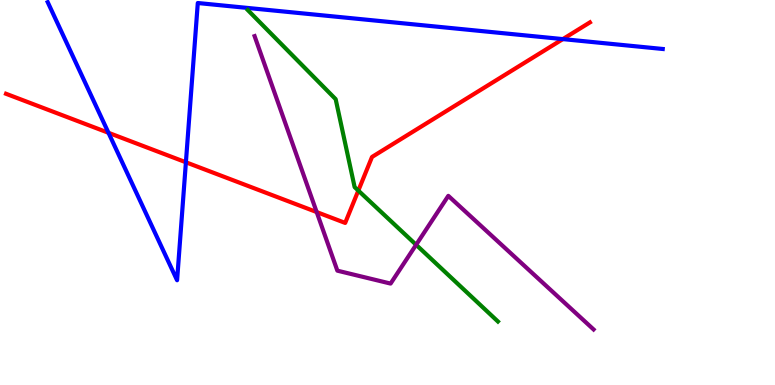[{'lines': ['blue', 'red'], 'intersections': [{'x': 1.4, 'y': 6.55}, {'x': 2.4, 'y': 5.79}, {'x': 7.26, 'y': 8.98}]}, {'lines': ['green', 'red'], 'intersections': [{'x': 4.62, 'y': 5.05}]}, {'lines': ['purple', 'red'], 'intersections': [{'x': 4.09, 'y': 4.49}]}, {'lines': ['blue', 'green'], 'intersections': []}, {'lines': ['blue', 'purple'], 'intersections': []}, {'lines': ['green', 'purple'], 'intersections': [{'x': 5.37, 'y': 3.64}]}]